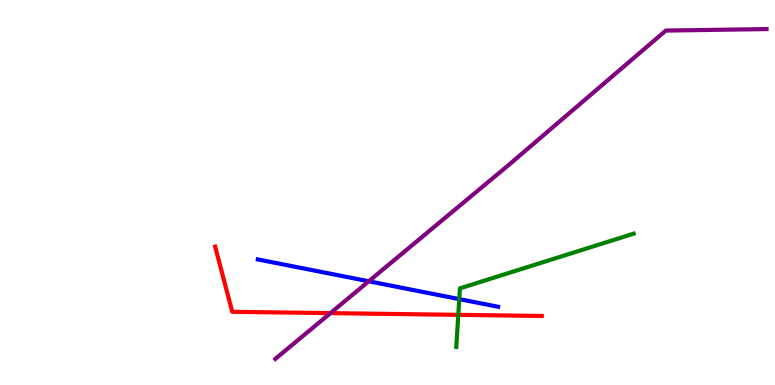[{'lines': ['blue', 'red'], 'intersections': []}, {'lines': ['green', 'red'], 'intersections': [{'x': 5.91, 'y': 1.82}]}, {'lines': ['purple', 'red'], 'intersections': [{'x': 4.26, 'y': 1.87}]}, {'lines': ['blue', 'green'], 'intersections': [{'x': 5.93, 'y': 2.23}]}, {'lines': ['blue', 'purple'], 'intersections': [{'x': 4.76, 'y': 2.69}]}, {'lines': ['green', 'purple'], 'intersections': []}]